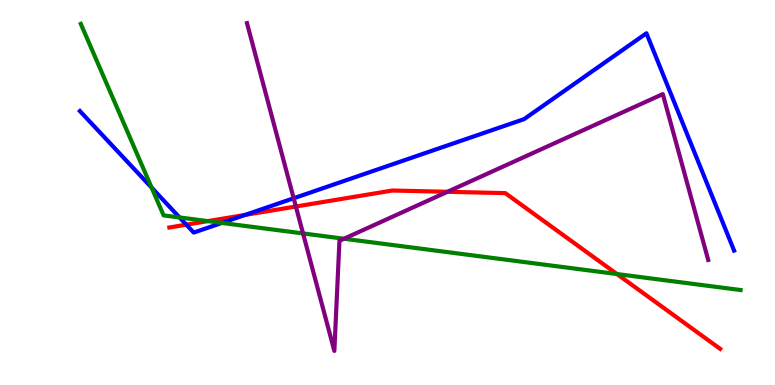[{'lines': ['blue', 'red'], 'intersections': [{'x': 2.4, 'y': 4.16}, {'x': 3.16, 'y': 4.42}]}, {'lines': ['green', 'red'], 'intersections': [{'x': 2.68, 'y': 4.26}, {'x': 7.96, 'y': 2.88}]}, {'lines': ['purple', 'red'], 'intersections': [{'x': 3.82, 'y': 4.64}, {'x': 5.77, 'y': 5.02}]}, {'lines': ['blue', 'green'], 'intersections': [{'x': 1.96, 'y': 5.13}, {'x': 2.32, 'y': 4.35}, {'x': 2.86, 'y': 4.21}]}, {'lines': ['blue', 'purple'], 'intersections': [{'x': 3.79, 'y': 4.85}]}, {'lines': ['green', 'purple'], 'intersections': [{'x': 3.91, 'y': 3.94}, {'x': 4.44, 'y': 3.8}]}]